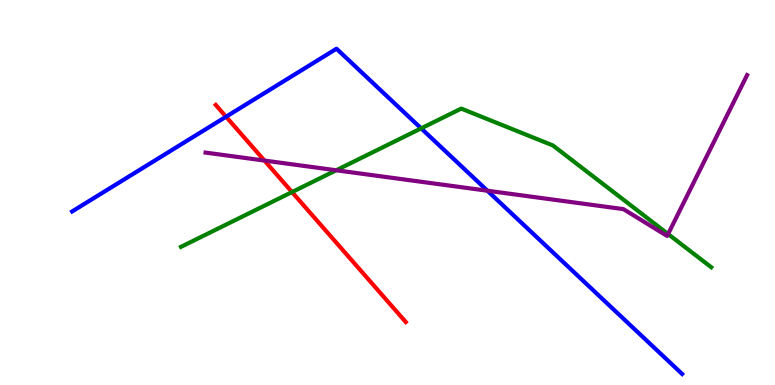[{'lines': ['blue', 'red'], 'intersections': [{'x': 2.92, 'y': 6.97}]}, {'lines': ['green', 'red'], 'intersections': [{'x': 3.77, 'y': 5.01}]}, {'lines': ['purple', 'red'], 'intersections': [{'x': 3.41, 'y': 5.83}]}, {'lines': ['blue', 'green'], 'intersections': [{'x': 5.43, 'y': 6.67}]}, {'lines': ['blue', 'purple'], 'intersections': [{'x': 6.29, 'y': 5.05}]}, {'lines': ['green', 'purple'], 'intersections': [{'x': 4.34, 'y': 5.58}, {'x': 8.62, 'y': 3.92}]}]